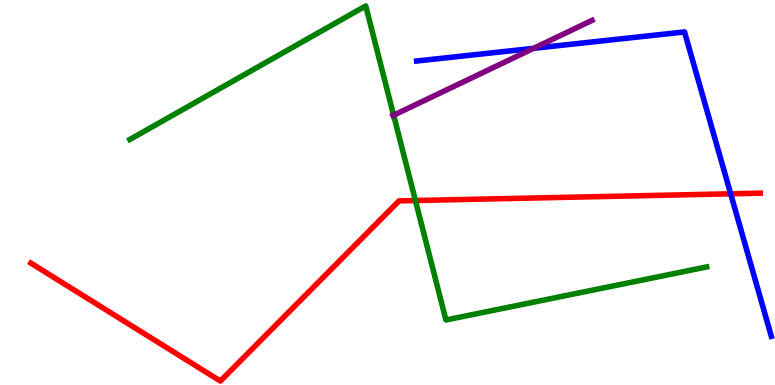[{'lines': ['blue', 'red'], 'intersections': [{'x': 9.43, 'y': 4.97}]}, {'lines': ['green', 'red'], 'intersections': [{'x': 5.36, 'y': 4.79}]}, {'lines': ['purple', 'red'], 'intersections': []}, {'lines': ['blue', 'green'], 'intersections': []}, {'lines': ['blue', 'purple'], 'intersections': [{'x': 6.88, 'y': 8.74}]}, {'lines': ['green', 'purple'], 'intersections': [{'x': 5.08, 'y': 7.01}]}]